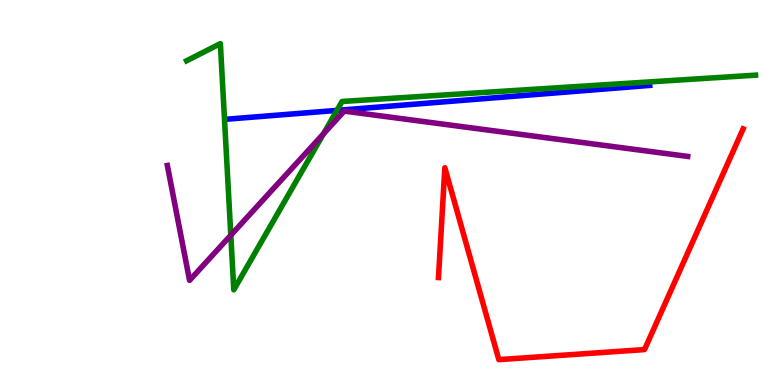[{'lines': ['blue', 'red'], 'intersections': []}, {'lines': ['green', 'red'], 'intersections': []}, {'lines': ['purple', 'red'], 'intersections': []}, {'lines': ['blue', 'green'], 'intersections': [{'x': 4.35, 'y': 7.13}]}, {'lines': ['blue', 'purple'], 'intersections': []}, {'lines': ['green', 'purple'], 'intersections': [{'x': 2.98, 'y': 3.89}, {'x': 4.17, 'y': 6.52}]}]